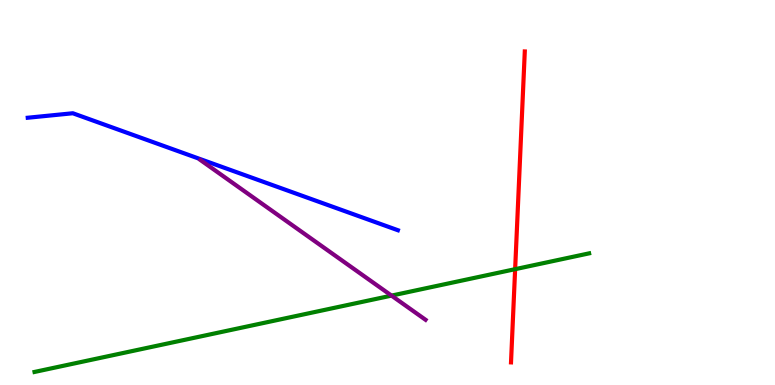[{'lines': ['blue', 'red'], 'intersections': []}, {'lines': ['green', 'red'], 'intersections': [{'x': 6.65, 'y': 3.01}]}, {'lines': ['purple', 'red'], 'intersections': []}, {'lines': ['blue', 'green'], 'intersections': []}, {'lines': ['blue', 'purple'], 'intersections': []}, {'lines': ['green', 'purple'], 'intersections': [{'x': 5.05, 'y': 2.32}]}]